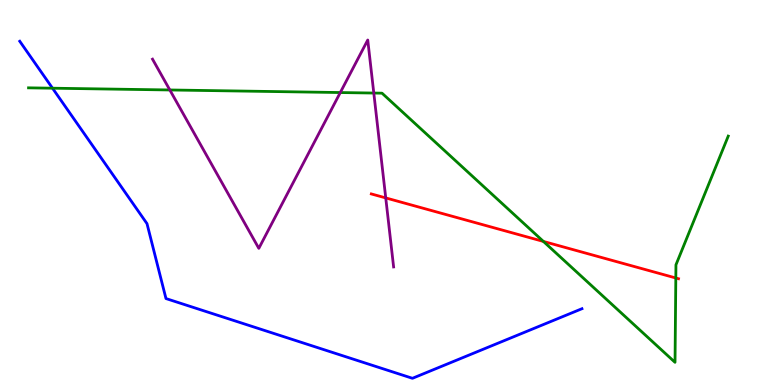[{'lines': ['blue', 'red'], 'intersections': []}, {'lines': ['green', 'red'], 'intersections': [{'x': 7.01, 'y': 3.73}, {'x': 8.72, 'y': 2.78}]}, {'lines': ['purple', 'red'], 'intersections': [{'x': 4.98, 'y': 4.86}]}, {'lines': ['blue', 'green'], 'intersections': [{'x': 0.678, 'y': 7.71}]}, {'lines': ['blue', 'purple'], 'intersections': []}, {'lines': ['green', 'purple'], 'intersections': [{'x': 2.19, 'y': 7.66}, {'x': 4.39, 'y': 7.6}, {'x': 4.82, 'y': 7.58}]}]